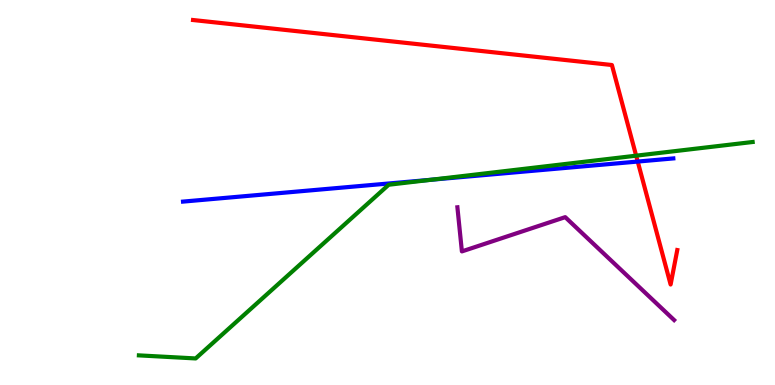[{'lines': ['blue', 'red'], 'intersections': [{'x': 8.23, 'y': 5.8}]}, {'lines': ['green', 'red'], 'intersections': [{'x': 8.21, 'y': 5.96}]}, {'lines': ['purple', 'red'], 'intersections': []}, {'lines': ['blue', 'green'], 'intersections': [{'x': 5.57, 'y': 5.33}]}, {'lines': ['blue', 'purple'], 'intersections': []}, {'lines': ['green', 'purple'], 'intersections': []}]